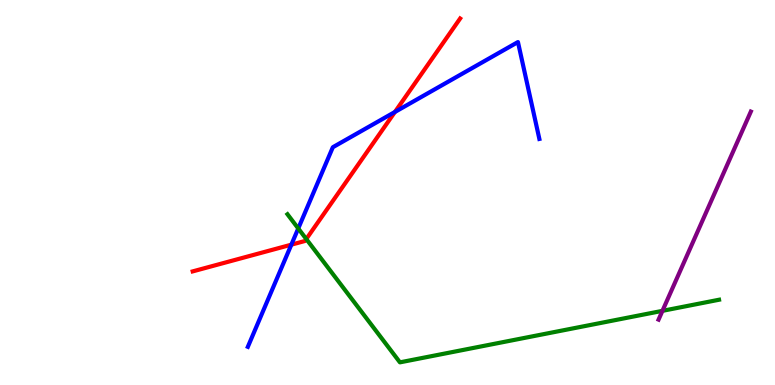[{'lines': ['blue', 'red'], 'intersections': [{'x': 3.76, 'y': 3.64}, {'x': 5.1, 'y': 7.09}]}, {'lines': ['green', 'red'], 'intersections': [{'x': 3.95, 'y': 3.79}]}, {'lines': ['purple', 'red'], 'intersections': []}, {'lines': ['blue', 'green'], 'intersections': [{'x': 3.85, 'y': 4.07}]}, {'lines': ['blue', 'purple'], 'intersections': []}, {'lines': ['green', 'purple'], 'intersections': [{'x': 8.55, 'y': 1.93}]}]